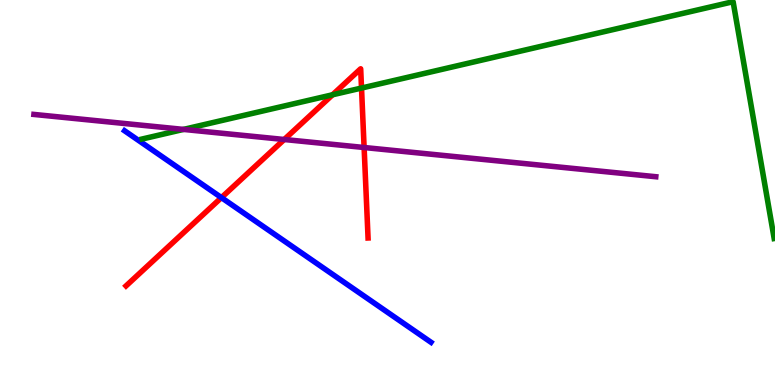[{'lines': ['blue', 'red'], 'intersections': [{'x': 2.86, 'y': 4.87}]}, {'lines': ['green', 'red'], 'intersections': [{'x': 4.29, 'y': 7.54}, {'x': 4.66, 'y': 7.71}]}, {'lines': ['purple', 'red'], 'intersections': [{'x': 3.67, 'y': 6.38}, {'x': 4.7, 'y': 6.17}]}, {'lines': ['blue', 'green'], 'intersections': []}, {'lines': ['blue', 'purple'], 'intersections': []}, {'lines': ['green', 'purple'], 'intersections': [{'x': 2.37, 'y': 6.64}]}]